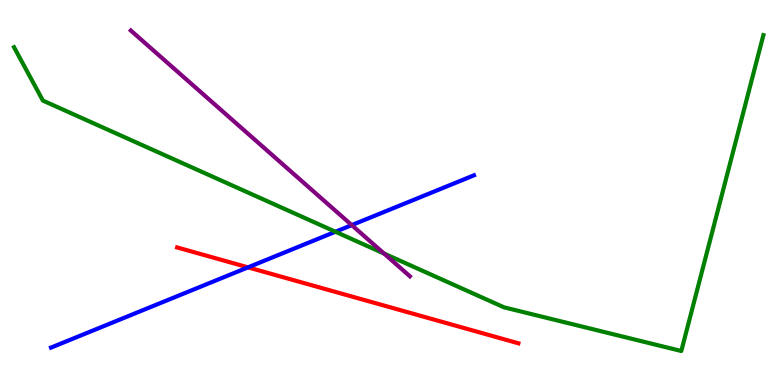[{'lines': ['blue', 'red'], 'intersections': [{'x': 3.2, 'y': 3.06}]}, {'lines': ['green', 'red'], 'intersections': []}, {'lines': ['purple', 'red'], 'intersections': []}, {'lines': ['blue', 'green'], 'intersections': [{'x': 4.33, 'y': 3.98}]}, {'lines': ['blue', 'purple'], 'intersections': [{'x': 4.54, 'y': 4.15}]}, {'lines': ['green', 'purple'], 'intersections': [{'x': 4.96, 'y': 3.41}]}]